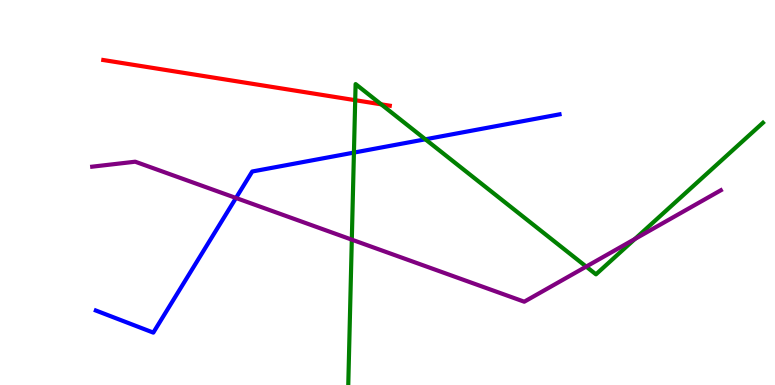[{'lines': ['blue', 'red'], 'intersections': []}, {'lines': ['green', 'red'], 'intersections': [{'x': 4.58, 'y': 7.4}, {'x': 4.92, 'y': 7.29}]}, {'lines': ['purple', 'red'], 'intersections': []}, {'lines': ['blue', 'green'], 'intersections': [{'x': 4.57, 'y': 6.04}, {'x': 5.49, 'y': 6.38}]}, {'lines': ['blue', 'purple'], 'intersections': [{'x': 3.04, 'y': 4.86}]}, {'lines': ['green', 'purple'], 'intersections': [{'x': 4.54, 'y': 3.78}, {'x': 7.56, 'y': 3.08}, {'x': 8.19, 'y': 3.79}]}]